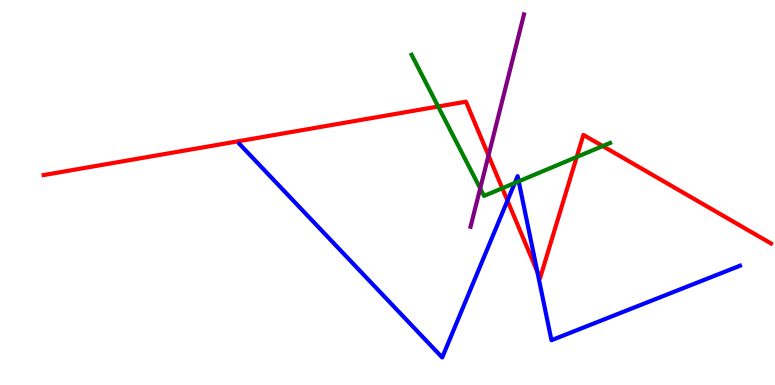[{'lines': ['blue', 'red'], 'intersections': [{'x': 6.55, 'y': 4.79}, {'x': 6.93, 'y': 2.94}]}, {'lines': ['green', 'red'], 'intersections': [{'x': 5.65, 'y': 7.23}, {'x': 6.48, 'y': 5.11}, {'x': 7.44, 'y': 5.92}, {'x': 7.78, 'y': 6.21}]}, {'lines': ['purple', 'red'], 'intersections': [{'x': 6.3, 'y': 5.96}]}, {'lines': ['blue', 'green'], 'intersections': [{'x': 6.64, 'y': 5.25}, {'x': 6.69, 'y': 5.29}]}, {'lines': ['blue', 'purple'], 'intersections': []}, {'lines': ['green', 'purple'], 'intersections': [{'x': 6.2, 'y': 5.11}]}]